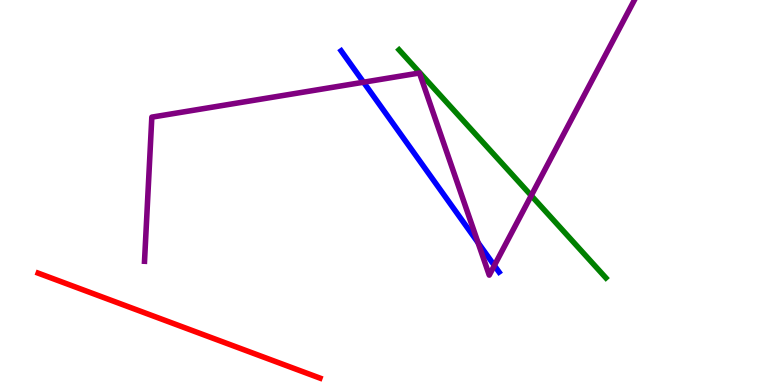[{'lines': ['blue', 'red'], 'intersections': []}, {'lines': ['green', 'red'], 'intersections': []}, {'lines': ['purple', 'red'], 'intersections': []}, {'lines': ['blue', 'green'], 'intersections': []}, {'lines': ['blue', 'purple'], 'intersections': [{'x': 4.69, 'y': 7.86}, {'x': 6.17, 'y': 3.7}, {'x': 6.38, 'y': 3.1}]}, {'lines': ['green', 'purple'], 'intersections': [{'x': 6.85, 'y': 4.92}]}]